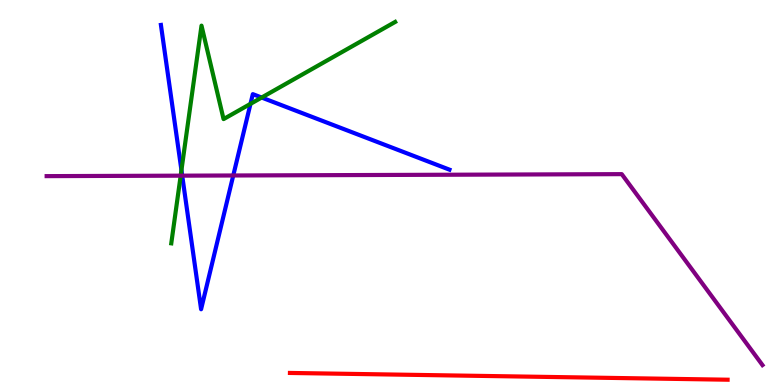[{'lines': ['blue', 'red'], 'intersections': []}, {'lines': ['green', 'red'], 'intersections': []}, {'lines': ['purple', 'red'], 'intersections': []}, {'lines': ['blue', 'green'], 'intersections': [{'x': 2.34, 'y': 5.58}, {'x': 3.23, 'y': 7.3}, {'x': 3.38, 'y': 7.47}]}, {'lines': ['blue', 'purple'], 'intersections': [{'x': 2.35, 'y': 5.44}, {'x': 3.01, 'y': 5.44}]}, {'lines': ['green', 'purple'], 'intersections': [{'x': 2.33, 'y': 5.44}]}]